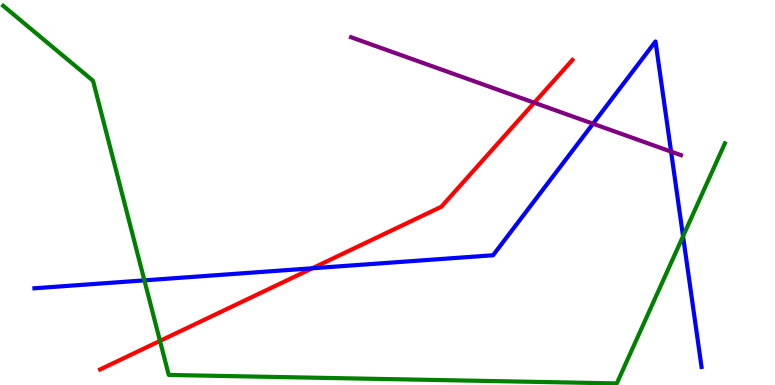[{'lines': ['blue', 'red'], 'intersections': [{'x': 4.03, 'y': 3.03}]}, {'lines': ['green', 'red'], 'intersections': [{'x': 2.06, 'y': 1.15}]}, {'lines': ['purple', 'red'], 'intersections': [{'x': 6.89, 'y': 7.33}]}, {'lines': ['blue', 'green'], 'intersections': [{'x': 1.86, 'y': 2.72}, {'x': 8.81, 'y': 3.86}]}, {'lines': ['blue', 'purple'], 'intersections': [{'x': 7.65, 'y': 6.79}, {'x': 8.66, 'y': 6.06}]}, {'lines': ['green', 'purple'], 'intersections': []}]